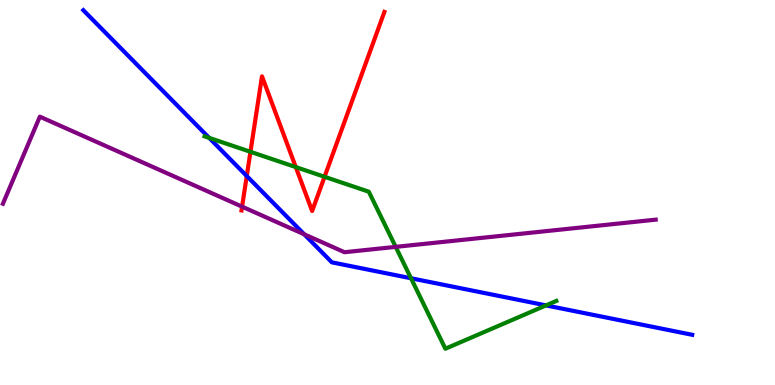[{'lines': ['blue', 'red'], 'intersections': [{'x': 3.18, 'y': 5.43}]}, {'lines': ['green', 'red'], 'intersections': [{'x': 3.23, 'y': 6.06}, {'x': 3.82, 'y': 5.66}, {'x': 4.19, 'y': 5.41}]}, {'lines': ['purple', 'red'], 'intersections': [{'x': 3.12, 'y': 4.63}]}, {'lines': ['blue', 'green'], 'intersections': [{'x': 2.7, 'y': 6.42}, {'x': 5.3, 'y': 2.77}, {'x': 7.05, 'y': 2.07}]}, {'lines': ['blue', 'purple'], 'intersections': [{'x': 3.93, 'y': 3.91}]}, {'lines': ['green', 'purple'], 'intersections': [{'x': 5.11, 'y': 3.59}]}]